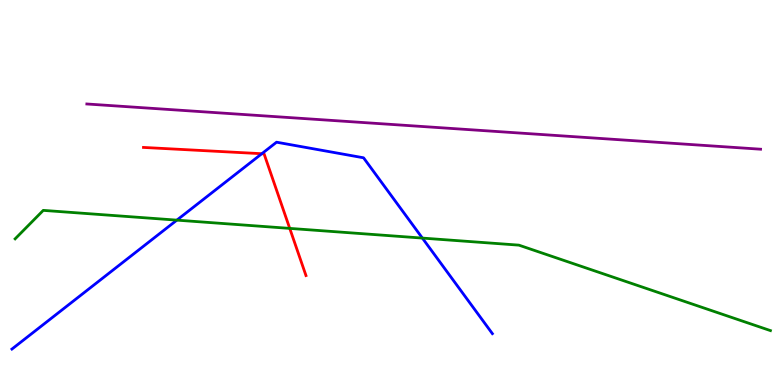[{'lines': ['blue', 'red'], 'intersections': [{'x': 3.38, 'y': 6.01}]}, {'lines': ['green', 'red'], 'intersections': [{'x': 3.74, 'y': 4.07}]}, {'lines': ['purple', 'red'], 'intersections': []}, {'lines': ['blue', 'green'], 'intersections': [{'x': 2.28, 'y': 4.28}, {'x': 5.45, 'y': 3.82}]}, {'lines': ['blue', 'purple'], 'intersections': []}, {'lines': ['green', 'purple'], 'intersections': []}]